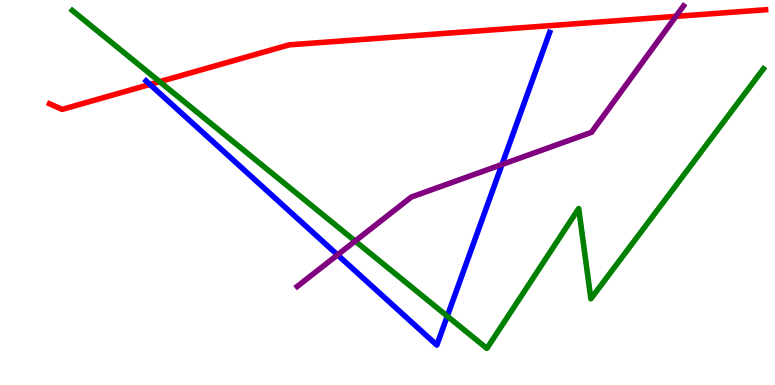[{'lines': ['blue', 'red'], 'intersections': [{'x': 1.93, 'y': 7.81}]}, {'lines': ['green', 'red'], 'intersections': [{'x': 2.06, 'y': 7.88}]}, {'lines': ['purple', 'red'], 'intersections': [{'x': 8.72, 'y': 9.57}]}, {'lines': ['blue', 'green'], 'intersections': [{'x': 5.77, 'y': 1.79}]}, {'lines': ['blue', 'purple'], 'intersections': [{'x': 4.36, 'y': 3.38}, {'x': 6.48, 'y': 5.73}]}, {'lines': ['green', 'purple'], 'intersections': [{'x': 4.58, 'y': 3.74}]}]